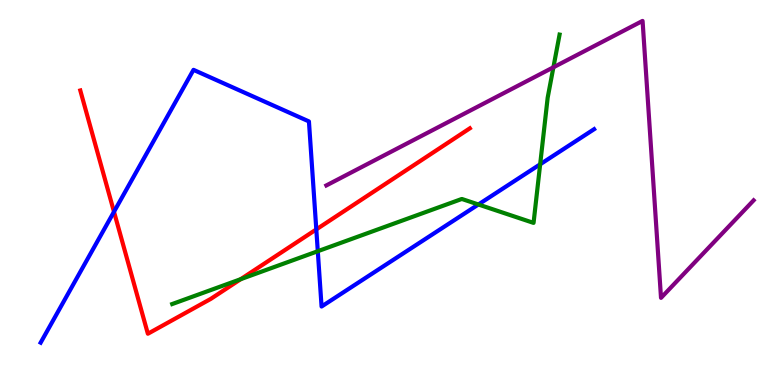[{'lines': ['blue', 'red'], 'intersections': [{'x': 1.47, 'y': 4.5}, {'x': 4.08, 'y': 4.04}]}, {'lines': ['green', 'red'], 'intersections': [{'x': 3.11, 'y': 2.75}]}, {'lines': ['purple', 'red'], 'intersections': []}, {'lines': ['blue', 'green'], 'intersections': [{'x': 4.1, 'y': 3.47}, {'x': 6.17, 'y': 4.69}, {'x': 6.97, 'y': 5.73}]}, {'lines': ['blue', 'purple'], 'intersections': []}, {'lines': ['green', 'purple'], 'intersections': [{'x': 7.14, 'y': 8.25}]}]